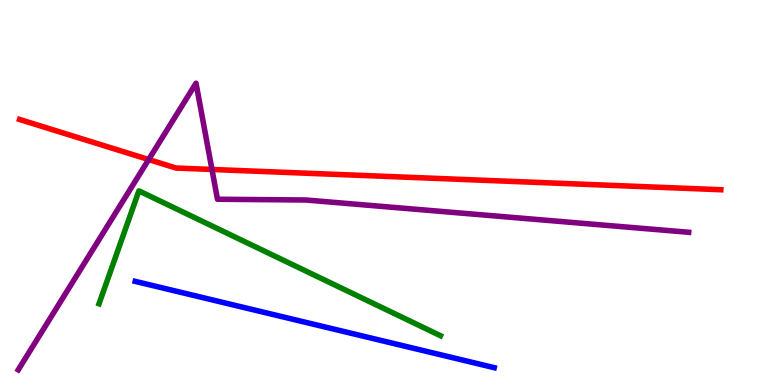[{'lines': ['blue', 'red'], 'intersections': []}, {'lines': ['green', 'red'], 'intersections': []}, {'lines': ['purple', 'red'], 'intersections': [{'x': 1.92, 'y': 5.86}, {'x': 2.73, 'y': 5.6}]}, {'lines': ['blue', 'green'], 'intersections': []}, {'lines': ['blue', 'purple'], 'intersections': []}, {'lines': ['green', 'purple'], 'intersections': []}]